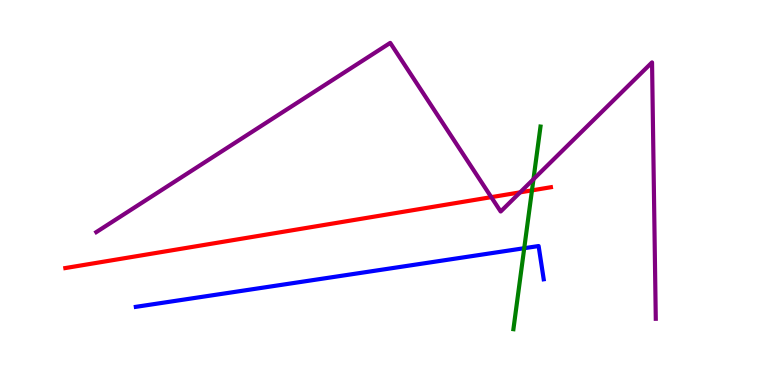[{'lines': ['blue', 'red'], 'intersections': []}, {'lines': ['green', 'red'], 'intersections': [{'x': 6.86, 'y': 5.06}]}, {'lines': ['purple', 'red'], 'intersections': [{'x': 6.34, 'y': 4.88}, {'x': 6.71, 'y': 5.0}]}, {'lines': ['blue', 'green'], 'intersections': [{'x': 6.76, 'y': 3.55}]}, {'lines': ['blue', 'purple'], 'intersections': []}, {'lines': ['green', 'purple'], 'intersections': [{'x': 6.88, 'y': 5.35}]}]